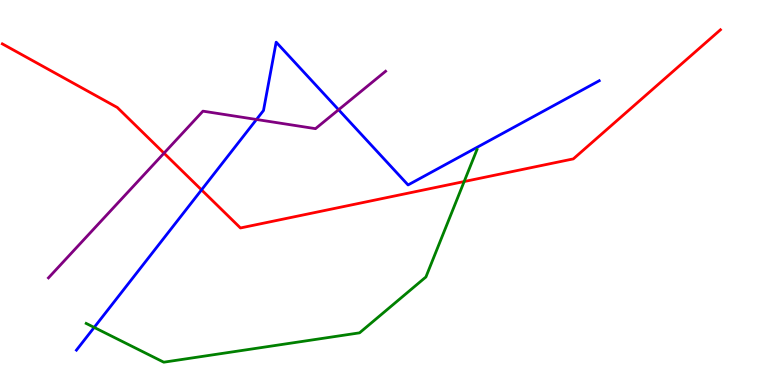[{'lines': ['blue', 'red'], 'intersections': [{'x': 2.6, 'y': 5.07}]}, {'lines': ['green', 'red'], 'intersections': [{'x': 5.99, 'y': 5.28}]}, {'lines': ['purple', 'red'], 'intersections': [{'x': 2.12, 'y': 6.02}]}, {'lines': ['blue', 'green'], 'intersections': [{'x': 1.22, 'y': 1.5}]}, {'lines': ['blue', 'purple'], 'intersections': [{'x': 3.31, 'y': 6.9}, {'x': 4.37, 'y': 7.15}]}, {'lines': ['green', 'purple'], 'intersections': []}]